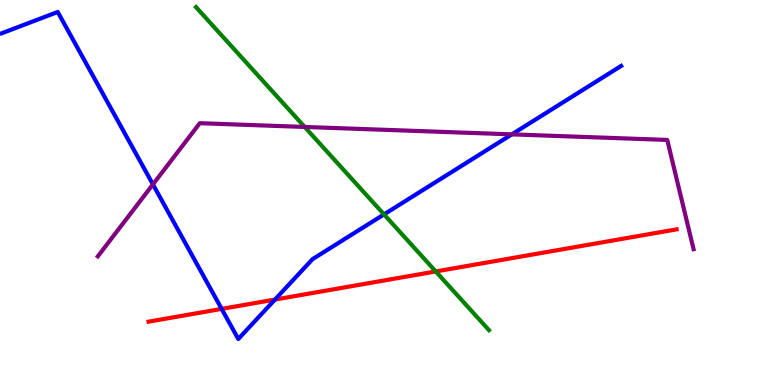[{'lines': ['blue', 'red'], 'intersections': [{'x': 2.86, 'y': 1.98}, {'x': 3.55, 'y': 2.22}]}, {'lines': ['green', 'red'], 'intersections': [{'x': 5.62, 'y': 2.95}]}, {'lines': ['purple', 'red'], 'intersections': []}, {'lines': ['blue', 'green'], 'intersections': [{'x': 4.95, 'y': 4.43}]}, {'lines': ['blue', 'purple'], 'intersections': [{'x': 1.97, 'y': 5.21}, {'x': 6.6, 'y': 6.51}]}, {'lines': ['green', 'purple'], 'intersections': [{'x': 3.93, 'y': 6.7}]}]